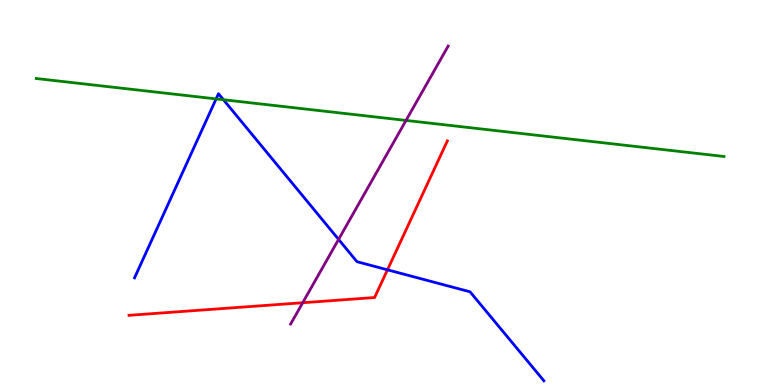[{'lines': ['blue', 'red'], 'intersections': [{'x': 5.0, 'y': 2.99}]}, {'lines': ['green', 'red'], 'intersections': []}, {'lines': ['purple', 'red'], 'intersections': [{'x': 3.91, 'y': 2.14}]}, {'lines': ['blue', 'green'], 'intersections': [{'x': 2.79, 'y': 7.43}, {'x': 2.88, 'y': 7.41}]}, {'lines': ['blue', 'purple'], 'intersections': [{'x': 4.37, 'y': 3.78}]}, {'lines': ['green', 'purple'], 'intersections': [{'x': 5.24, 'y': 6.87}]}]